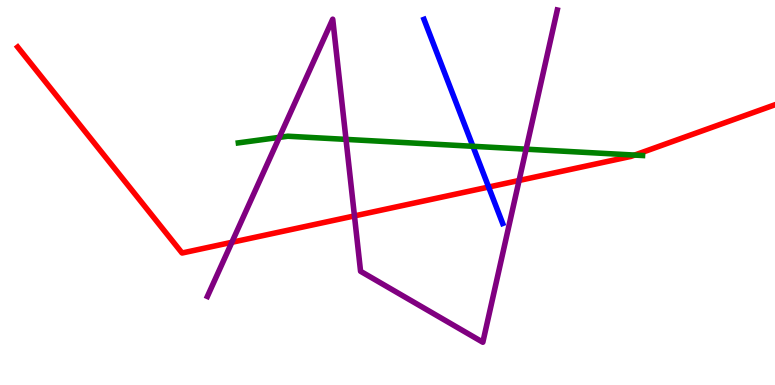[{'lines': ['blue', 'red'], 'intersections': [{'x': 6.3, 'y': 5.14}]}, {'lines': ['green', 'red'], 'intersections': [{'x': 8.19, 'y': 5.97}]}, {'lines': ['purple', 'red'], 'intersections': [{'x': 2.99, 'y': 3.71}, {'x': 4.57, 'y': 4.39}, {'x': 6.7, 'y': 5.31}]}, {'lines': ['blue', 'green'], 'intersections': [{'x': 6.1, 'y': 6.2}]}, {'lines': ['blue', 'purple'], 'intersections': []}, {'lines': ['green', 'purple'], 'intersections': [{'x': 3.6, 'y': 6.43}, {'x': 4.46, 'y': 6.38}, {'x': 6.79, 'y': 6.13}]}]